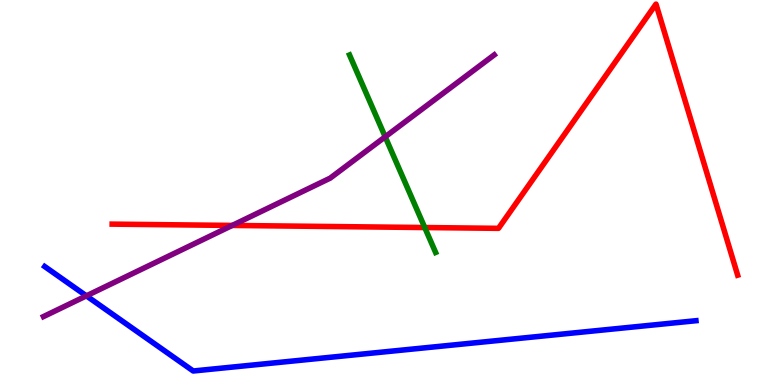[{'lines': ['blue', 'red'], 'intersections': []}, {'lines': ['green', 'red'], 'intersections': [{'x': 5.48, 'y': 4.09}]}, {'lines': ['purple', 'red'], 'intersections': [{'x': 3.0, 'y': 4.14}]}, {'lines': ['blue', 'green'], 'intersections': []}, {'lines': ['blue', 'purple'], 'intersections': [{'x': 1.11, 'y': 2.32}]}, {'lines': ['green', 'purple'], 'intersections': [{'x': 4.97, 'y': 6.45}]}]